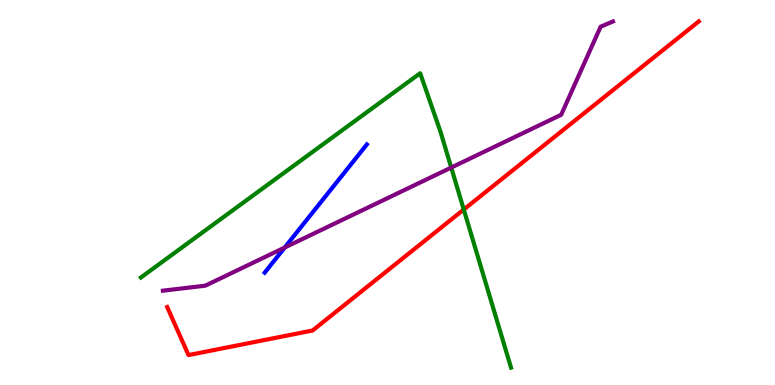[{'lines': ['blue', 'red'], 'intersections': []}, {'lines': ['green', 'red'], 'intersections': [{'x': 5.98, 'y': 4.56}]}, {'lines': ['purple', 'red'], 'intersections': []}, {'lines': ['blue', 'green'], 'intersections': []}, {'lines': ['blue', 'purple'], 'intersections': [{'x': 3.67, 'y': 3.57}]}, {'lines': ['green', 'purple'], 'intersections': [{'x': 5.82, 'y': 5.65}]}]